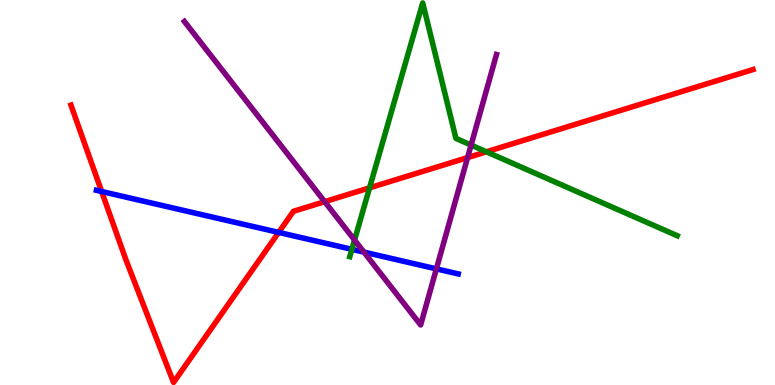[{'lines': ['blue', 'red'], 'intersections': [{'x': 1.31, 'y': 5.03}, {'x': 3.6, 'y': 3.96}]}, {'lines': ['green', 'red'], 'intersections': [{'x': 4.77, 'y': 5.12}, {'x': 6.28, 'y': 6.06}]}, {'lines': ['purple', 'red'], 'intersections': [{'x': 4.19, 'y': 4.76}, {'x': 6.03, 'y': 5.91}]}, {'lines': ['blue', 'green'], 'intersections': [{'x': 4.54, 'y': 3.52}]}, {'lines': ['blue', 'purple'], 'intersections': [{'x': 4.7, 'y': 3.45}, {'x': 5.63, 'y': 3.02}]}, {'lines': ['green', 'purple'], 'intersections': [{'x': 4.57, 'y': 3.77}, {'x': 6.08, 'y': 6.23}]}]